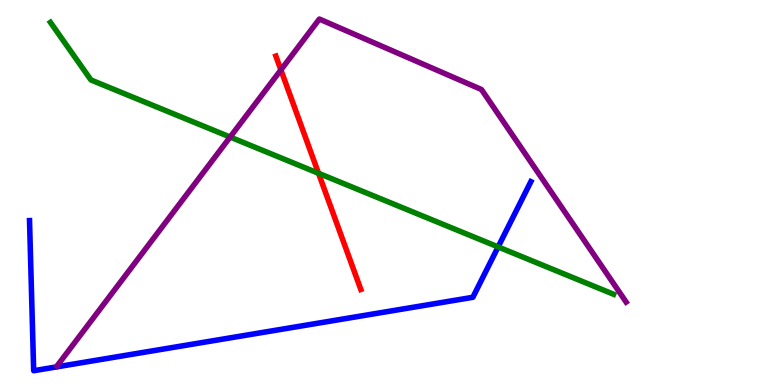[{'lines': ['blue', 'red'], 'intersections': []}, {'lines': ['green', 'red'], 'intersections': [{'x': 4.11, 'y': 5.5}]}, {'lines': ['purple', 'red'], 'intersections': [{'x': 3.62, 'y': 8.18}]}, {'lines': ['blue', 'green'], 'intersections': [{'x': 6.43, 'y': 3.59}]}, {'lines': ['blue', 'purple'], 'intersections': []}, {'lines': ['green', 'purple'], 'intersections': [{'x': 2.97, 'y': 6.44}]}]